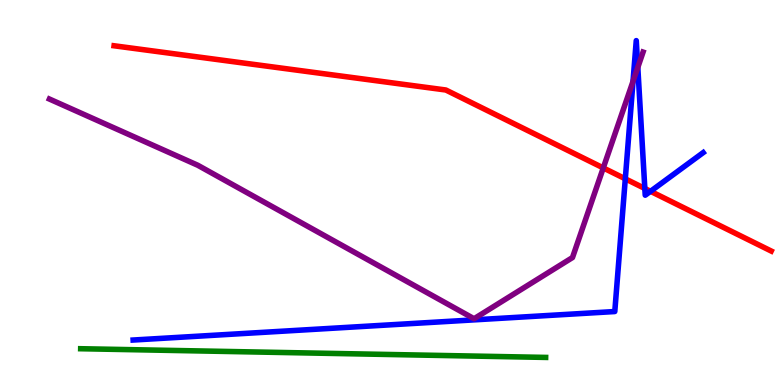[{'lines': ['blue', 'red'], 'intersections': [{'x': 8.07, 'y': 5.36}, {'x': 8.32, 'y': 5.1}, {'x': 8.39, 'y': 5.03}]}, {'lines': ['green', 'red'], 'intersections': []}, {'lines': ['purple', 'red'], 'intersections': [{'x': 7.78, 'y': 5.64}]}, {'lines': ['blue', 'green'], 'intersections': []}, {'lines': ['blue', 'purple'], 'intersections': [{'x': 8.17, 'y': 7.89}, {'x': 8.23, 'y': 8.25}]}, {'lines': ['green', 'purple'], 'intersections': []}]